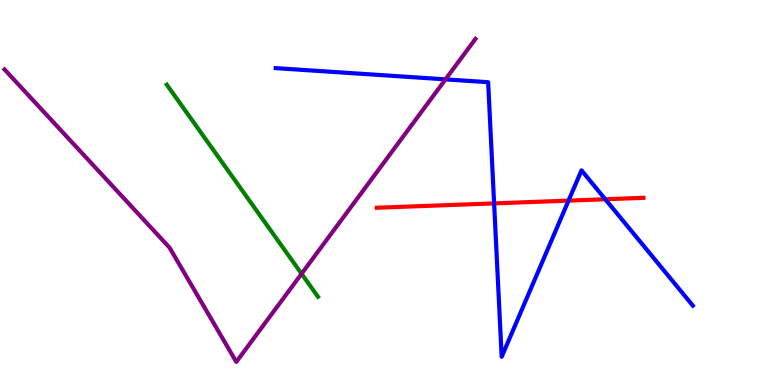[{'lines': ['blue', 'red'], 'intersections': [{'x': 6.38, 'y': 4.72}, {'x': 7.34, 'y': 4.79}, {'x': 7.81, 'y': 4.82}]}, {'lines': ['green', 'red'], 'intersections': []}, {'lines': ['purple', 'red'], 'intersections': []}, {'lines': ['blue', 'green'], 'intersections': []}, {'lines': ['blue', 'purple'], 'intersections': [{'x': 5.75, 'y': 7.94}]}, {'lines': ['green', 'purple'], 'intersections': [{'x': 3.89, 'y': 2.89}]}]